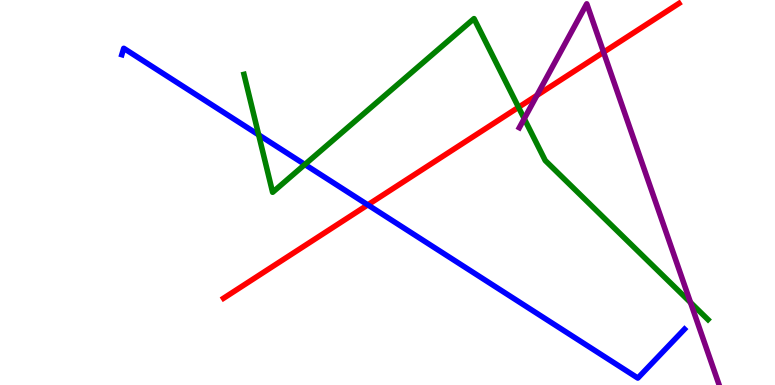[{'lines': ['blue', 'red'], 'intersections': [{'x': 4.75, 'y': 4.68}]}, {'lines': ['green', 'red'], 'intersections': [{'x': 6.69, 'y': 7.21}]}, {'lines': ['purple', 'red'], 'intersections': [{'x': 6.93, 'y': 7.52}, {'x': 7.79, 'y': 8.64}]}, {'lines': ['blue', 'green'], 'intersections': [{'x': 3.34, 'y': 6.5}, {'x': 3.93, 'y': 5.73}]}, {'lines': ['blue', 'purple'], 'intersections': []}, {'lines': ['green', 'purple'], 'intersections': [{'x': 6.76, 'y': 6.92}, {'x': 8.91, 'y': 2.14}]}]